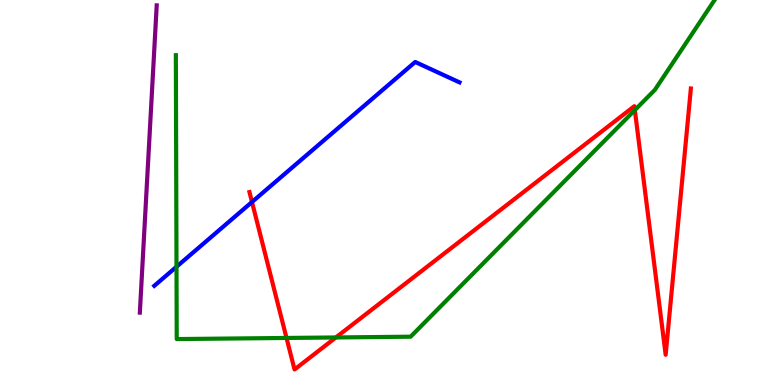[{'lines': ['blue', 'red'], 'intersections': [{'x': 3.25, 'y': 4.75}]}, {'lines': ['green', 'red'], 'intersections': [{'x': 3.7, 'y': 1.22}, {'x': 4.33, 'y': 1.23}, {'x': 8.19, 'y': 7.14}]}, {'lines': ['purple', 'red'], 'intersections': []}, {'lines': ['blue', 'green'], 'intersections': [{'x': 2.28, 'y': 3.07}]}, {'lines': ['blue', 'purple'], 'intersections': []}, {'lines': ['green', 'purple'], 'intersections': []}]